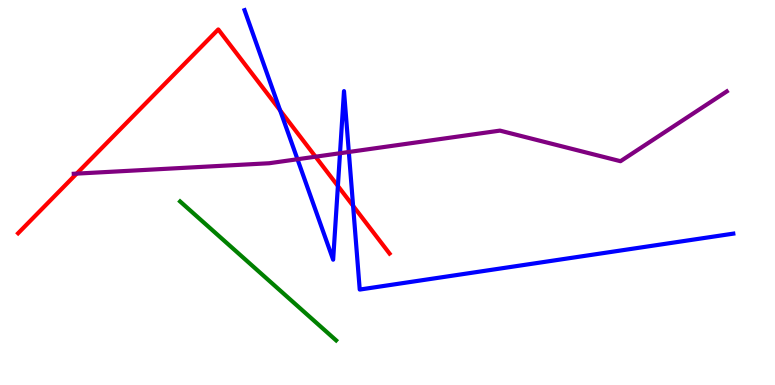[{'lines': ['blue', 'red'], 'intersections': [{'x': 3.61, 'y': 7.13}, {'x': 4.36, 'y': 5.17}, {'x': 4.56, 'y': 4.65}]}, {'lines': ['green', 'red'], 'intersections': []}, {'lines': ['purple', 'red'], 'intersections': [{'x': 0.989, 'y': 5.49}, {'x': 4.07, 'y': 5.93}]}, {'lines': ['blue', 'green'], 'intersections': []}, {'lines': ['blue', 'purple'], 'intersections': [{'x': 3.84, 'y': 5.86}, {'x': 4.39, 'y': 6.02}, {'x': 4.5, 'y': 6.05}]}, {'lines': ['green', 'purple'], 'intersections': []}]